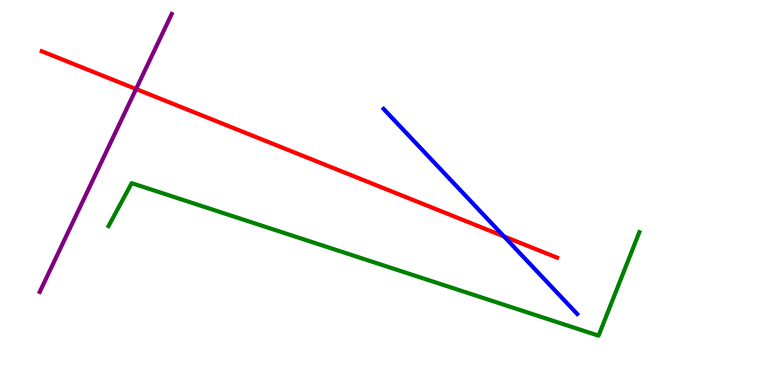[{'lines': ['blue', 'red'], 'intersections': [{'x': 6.5, 'y': 3.86}]}, {'lines': ['green', 'red'], 'intersections': []}, {'lines': ['purple', 'red'], 'intersections': [{'x': 1.76, 'y': 7.69}]}, {'lines': ['blue', 'green'], 'intersections': []}, {'lines': ['blue', 'purple'], 'intersections': []}, {'lines': ['green', 'purple'], 'intersections': []}]